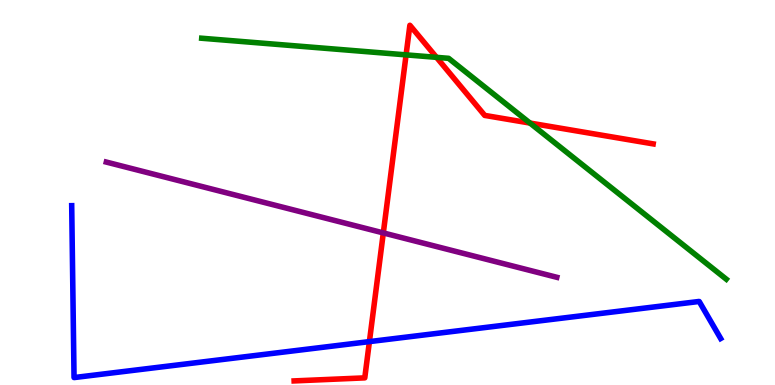[{'lines': ['blue', 'red'], 'intersections': [{'x': 4.77, 'y': 1.13}]}, {'lines': ['green', 'red'], 'intersections': [{'x': 5.24, 'y': 8.57}, {'x': 5.63, 'y': 8.51}, {'x': 6.84, 'y': 6.8}]}, {'lines': ['purple', 'red'], 'intersections': [{'x': 4.95, 'y': 3.95}]}, {'lines': ['blue', 'green'], 'intersections': []}, {'lines': ['blue', 'purple'], 'intersections': []}, {'lines': ['green', 'purple'], 'intersections': []}]